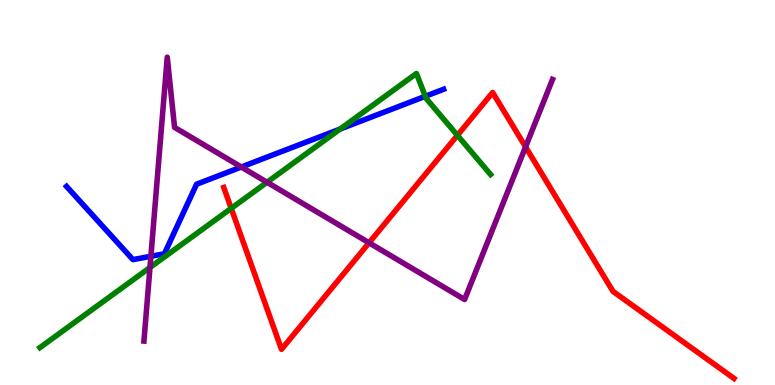[{'lines': ['blue', 'red'], 'intersections': []}, {'lines': ['green', 'red'], 'intersections': [{'x': 2.98, 'y': 4.59}, {'x': 5.9, 'y': 6.48}]}, {'lines': ['purple', 'red'], 'intersections': [{'x': 4.76, 'y': 3.69}, {'x': 6.78, 'y': 6.18}]}, {'lines': ['blue', 'green'], 'intersections': [{'x': 4.39, 'y': 6.65}, {'x': 5.49, 'y': 7.5}]}, {'lines': ['blue', 'purple'], 'intersections': [{'x': 1.95, 'y': 3.34}, {'x': 3.11, 'y': 5.66}]}, {'lines': ['green', 'purple'], 'intersections': [{'x': 1.94, 'y': 3.05}, {'x': 3.45, 'y': 5.27}]}]